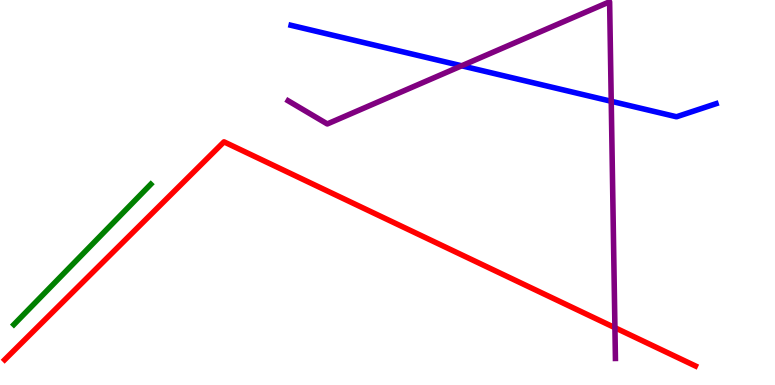[{'lines': ['blue', 'red'], 'intersections': []}, {'lines': ['green', 'red'], 'intersections': []}, {'lines': ['purple', 'red'], 'intersections': [{'x': 7.93, 'y': 1.49}]}, {'lines': ['blue', 'green'], 'intersections': []}, {'lines': ['blue', 'purple'], 'intersections': [{'x': 5.96, 'y': 8.29}, {'x': 7.89, 'y': 7.37}]}, {'lines': ['green', 'purple'], 'intersections': []}]